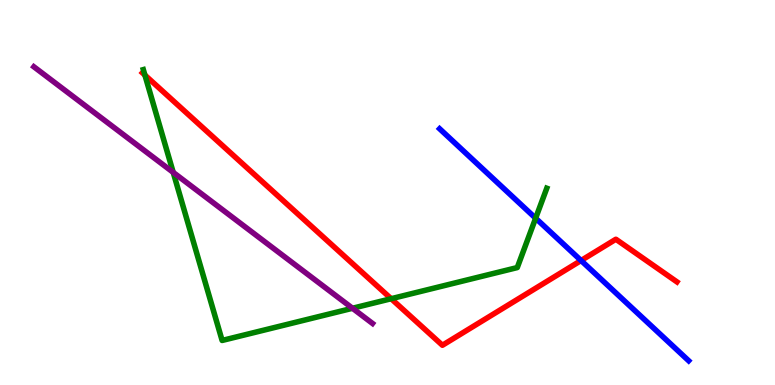[{'lines': ['blue', 'red'], 'intersections': [{'x': 7.5, 'y': 3.23}]}, {'lines': ['green', 'red'], 'intersections': [{'x': 1.87, 'y': 8.05}, {'x': 5.05, 'y': 2.24}]}, {'lines': ['purple', 'red'], 'intersections': []}, {'lines': ['blue', 'green'], 'intersections': [{'x': 6.91, 'y': 4.33}]}, {'lines': ['blue', 'purple'], 'intersections': []}, {'lines': ['green', 'purple'], 'intersections': [{'x': 2.24, 'y': 5.52}, {'x': 4.55, 'y': 1.99}]}]